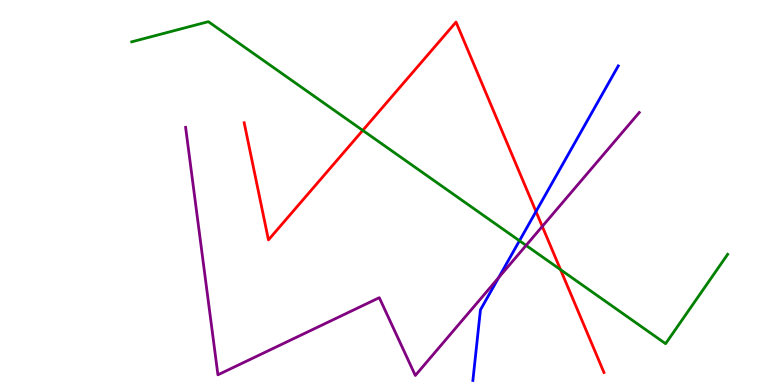[{'lines': ['blue', 'red'], 'intersections': [{'x': 6.92, 'y': 4.51}]}, {'lines': ['green', 'red'], 'intersections': [{'x': 4.68, 'y': 6.61}, {'x': 7.23, 'y': 3.0}]}, {'lines': ['purple', 'red'], 'intersections': [{'x': 7.0, 'y': 4.12}]}, {'lines': ['blue', 'green'], 'intersections': [{'x': 6.7, 'y': 3.75}]}, {'lines': ['blue', 'purple'], 'intersections': [{'x': 6.43, 'y': 2.79}]}, {'lines': ['green', 'purple'], 'intersections': [{'x': 6.79, 'y': 3.63}]}]